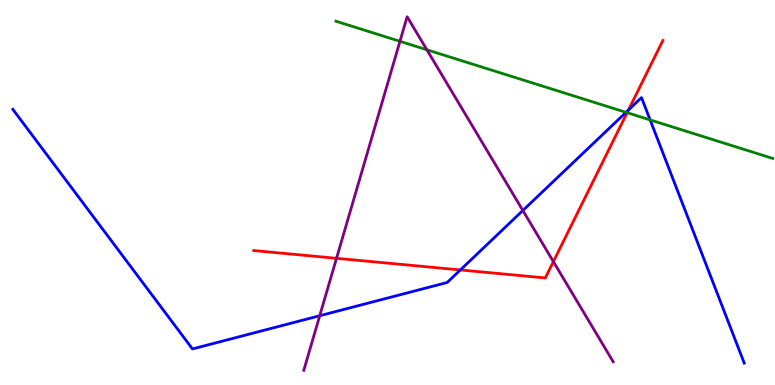[{'lines': ['blue', 'red'], 'intersections': [{'x': 5.94, 'y': 2.99}, {'x': 8.11, 'y': 7.14}]}, {'lines': ['green', 'red'], 'intersections': [{'x': 8.09, 'y': 7.07}]}, {'lines': ['purple', 'red'], 'intersections': [{'x': 4.34, 'y': 3.29}, {'x': 7.14, 'y': 3.2}]}, {'lines': ['blue', 'green'], 'intersections': [{'x': 8.08, 'y': 7.08}, {'x': 8.39, 'y': 6.89}]}, {'lines': ['blue', 'purple'], 'intersections': [{'x': 4.13, 'y': 1.8}, {'x': 6.75, 'y': 4.53}]}, {'lines': ['green', 'purple'], 'intersections': [{'x': 5.16, 'y': 8.93}, {'x': 5.51, 'y': 8.71}]}]